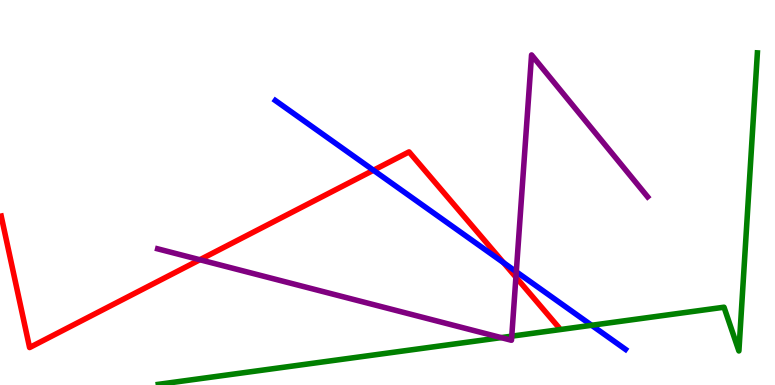[{'lines': ['blue', 'red'], 'intersections': [{'x': 4.82, 'y': 5.58}, {'x': 6.5, 'y': 3.18}]}, {'lines': ['green', 'red'], 'intersections': []}, {'lines': ['purple', 'red'], 'intersections': [{'x': 2.58, 'y': 3.25}, {'x': 6.66, 'y': 2.8}]}, {'lines': ['blue', 'green'], 'intersections': [{'x': 7.63, 'y': 1.55}]}, {'lines': ['blue', 'purple'], 'intersections': [{'x': 6.66, 'y': 2.94}]}, {'lines': ['green', 'purple'], 'intersections': [{'x': 6.47, 'y': 1.23}, {'x': 6.6, 'y': 1.27}]}]